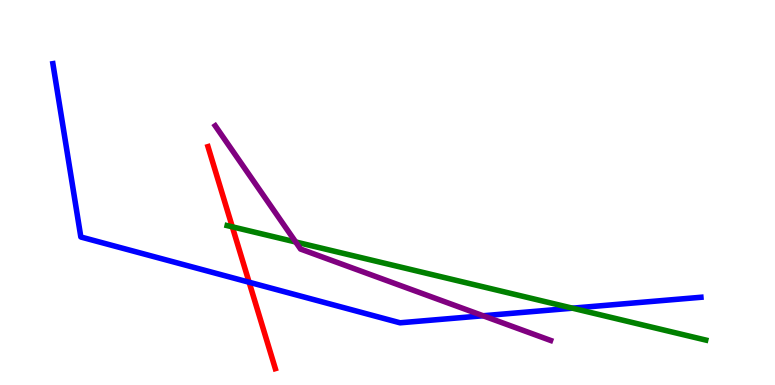[{'lines': ['blue', 'red'], 'intersections': [{'x': 3.21, 'y': 2.67}]}, {'lines': ['green', 'red'], 'intersections': [{'x': 3.0, 'y': 4.11}]}, {'lines': ['purple', 'red'], 'intersections': []}, {'lines': ['blue', 'green'], 'intersections': [{'x': 7.39, 'y': 2.0}]}, {'lines': ['blue', 'purple'], 'intersections': [{'x': 6.23, 'y': 1.8}]}, {'lines': ['green', 'purple'], 'intersections': [{'x': 3.82, 'y': 3.71}]}]